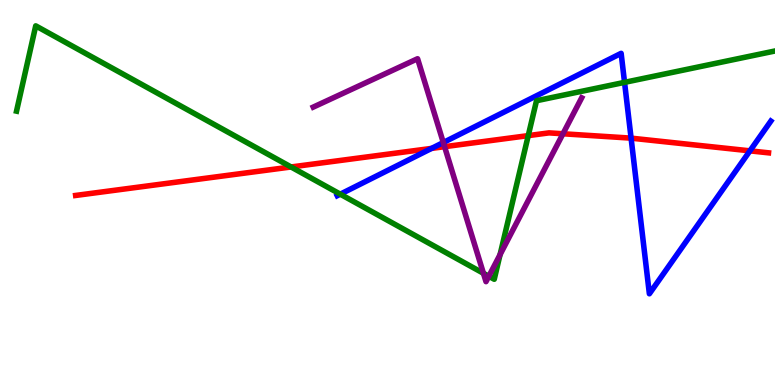[{'lines': ['blue', 'red'], 'intersections': [{'x': 5.57, 'y': 6.15}, {'x': 8.14, 'y': 6.41}, {'x': 9.68, 'y': 6.08}]}, {'lines': ['green', 'red'], 'intersections': [{'x': 3.76, 'y': 5.66}, {'x': 6.82, 'y': 6.48}]}, {'lines': ['purple', 'red'], 'intersections': [{'x': 5.74, 'y': 6.19}, {'x': 7.26, 'y': 6.53}]}, {'lines': ['blue', 'green'], 'intersections': [{'x': 4.39, 'y': 4.96}, {'x': 8.06, 'y': 7.86}]}, {'lines': ['blue', 'purple'], 'intersections': [{'x': 5.72, 'y': 6.3}]}, {'lines': ['green', 'purple'], 'intersections': [{'x': 6.24, 'y': 2.9}, {'x': 6.31, 'y': 2.82}, {'x': 6.45, 'y': 3.39}]}]